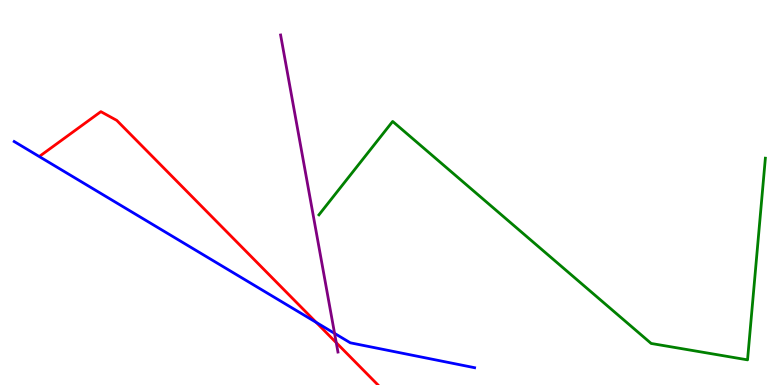[{'lines': ['blue', 'red'], 'intersections': [{'x': 4.08, 'y': 1.63}]}, {'lines': ['green', 'red'], 'intersections': []}, {'lines': ['purple', 'red'], 'intersections': [{'x': 4.34, 'y': 1.1}]}, {'lines': ['blue', 'green'], 'intersections': []}, {'lines': ['blue', 'purple'], 'intersections': [{'x': 4.32, 'y': 1.34}]}, {'lines': ['green', 'purple'], 'intersections': []}]